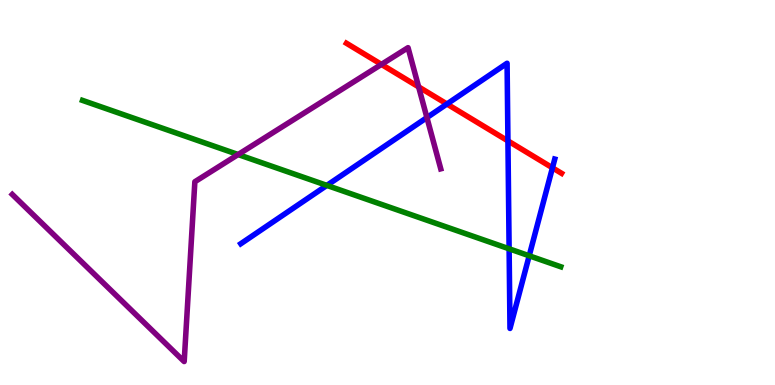[{'lines': ['blue', 'red'], 'intersections': [{'x': 5.77, 'y': 7.3}, {'x': 6.55, 'y': 6.34}, {'x': 7.13, 'y': 5.64}]}, {'lines': ['green', 'red'], 'intersections': []}, {'lines': ['purple', 'red'], 'intersections': [{'x': 4.92, 'y': 8.33}, {'x': 5.4, 'y': 7.74}]}, {'lines': ['blue', 'green'], 'intersections': [{'x': 4.22, 'y': 5.18}, {'x': 6.57, 'y': 3.54}, {'x': 6.83, 'y': 3.36}]}, {'lines': ['blue', 'purple'], 'intersections': [{'x': 5.51, 'y': 6.95}]}, {'lines': ['green', 'purple'], 'intersections': [{'x': 3.07, 'y': 5.99}]}]